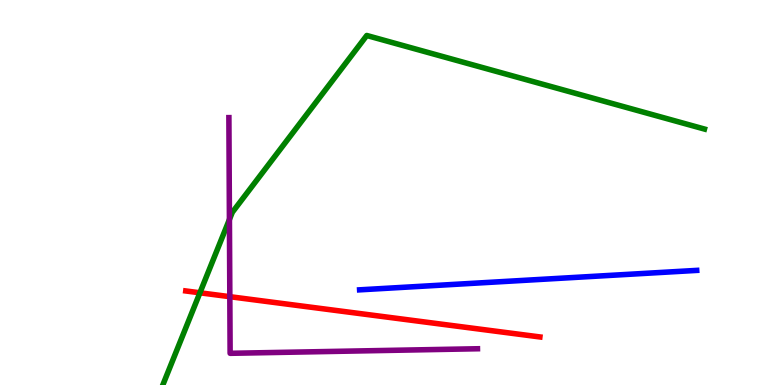[{'lines': ['blue', 'red'], 'intersections': []}, {'lines': ['green', 'red'], 'intersections': [{'x': 2.58, 'y': 2.39}]}, {'lines': ['purple', 'red'], 'intersections': [{'x': 2.97, 'y': 2.29}]}, {'lines': ['blue', 'green'], 'intersections': []}, {'lines': ['blue', 'purple'], 'intersections': []}, {'lines': ['green', 'purple'], 'intersections': [{'x': 2.96, 'y': 4.3}]}]